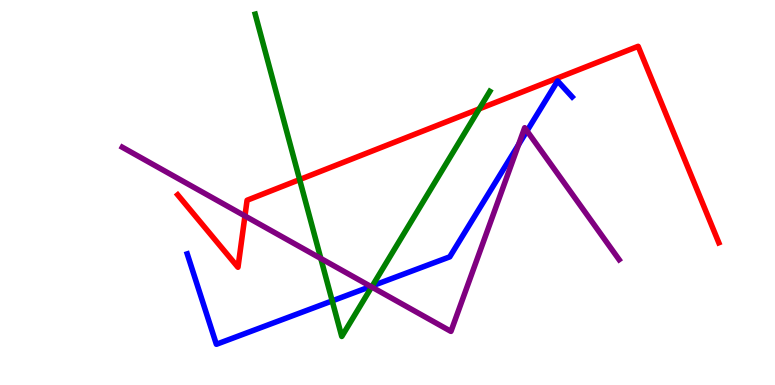[{'lines': ['blue', 'red'], 'intersections': []}, {'lines': ['green', 'red'], 'intersections': [{'x': 3.87, 'y': 5.34}, {'x': 6.18, 'y': 7.17}]}, {'lines': ['purple', 'red'], 'intersections': [{'x': 3.16, 'y': 4.39}]}, {'lines': ['blue', 'green'], 'intersections': [{'x': 4.29, 'y': 2.18}, {'x': 4.8, 'y': 2.58}]}, {'lines': ['blue', 'purple'], 'intersections': [{'x': 4.78, 'y': 2.56}, {'x': 6.69, 'y': 6.24}, {'x': 6.8, 'y': 6.6}]}, {'lines': ['green', 'purple'], 'intersections': [{'x': 4.14, 'y': 3.29}, {'x': 4.8, 'y': 2.55}]}]